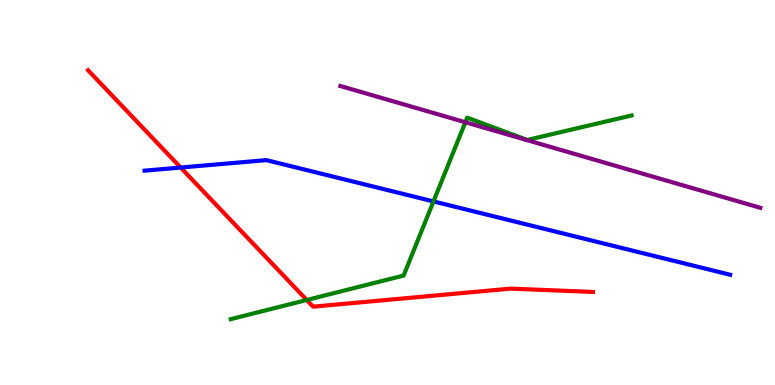[{'lines': ['blue', 'red'], 'intersections': [{'x': 2.33, 'y': 5.65}]}, {'lines': ['green', 'red'], 'intersections': [{'x': 3.96, 'y': 2.21}]}, {'lines': ['purple', 'red'], 'intersections': []}, {'lines': ['blue', 'green'], 'intersections': [{'x': 5.59, 'y': 4.77}]}, {'lines': ['blue', 'purple'], 'intersections': []}, {'lines': ['green', 'purple'], 'intersections': [{'x': 6.0, 'y': 6.82}]}]